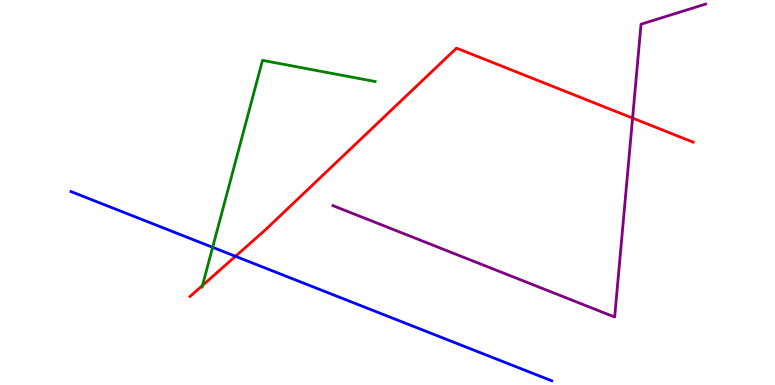[{'lines': ['blue', 'red'], 'intersections': [{'x': 3.04, 'y': 3.34}]}, {'lines': ['green', 'red'], 'intersections': [{'x': 2.61, 'y': 2.58}]}, {'lines': ['purple', 'red'], 'intersections': [{'x': 8.16, 'y': 6.93}]}, {'lines': ['blue', 'green'], 'intersections': [{'x': 2.74, 'y': 3.58}]}, {'lines': ['blue', 'purple'], 'intersections': []}, {'lines': ['green', 'purple'], 'intersections': []}]